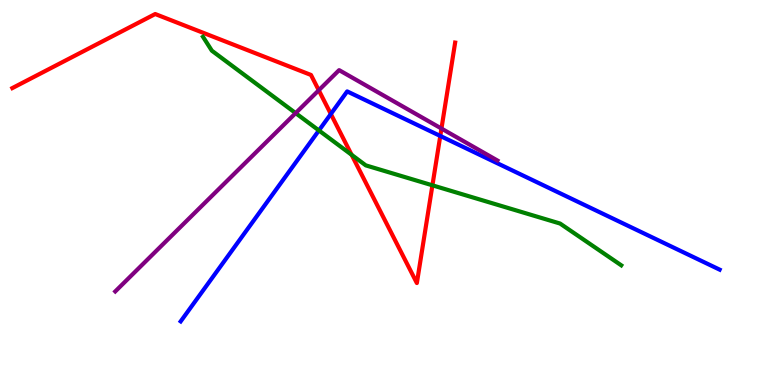[{'lines': ['blue', 'red'], 'intersections': [{'x': 4.27, 'y': 7.04}, {'x': 5.68, 'y': 6.47}]}, {'lines': ['green', 'red'], 'intersections': [{'x': 4.54, 'y': 5.98}, {'x': 5.58, 'y': 5.19}]}, {'lines': ['purple', 'red'], 'intersections': [{'x': 4.11, 'y': 7.66}, {'x': 5.7, 'y': 6.66}]}, {'lines': ['blue', 'green'], 'intersections': [{'x': 4.12, 'y': 6.61}]}, {'lines': ['blue', 'purple'], 'intersections': []}, {'lines': ['green', 'purple'], 'intersections': [{'x': 3.81, 'y': 7.06}]}]